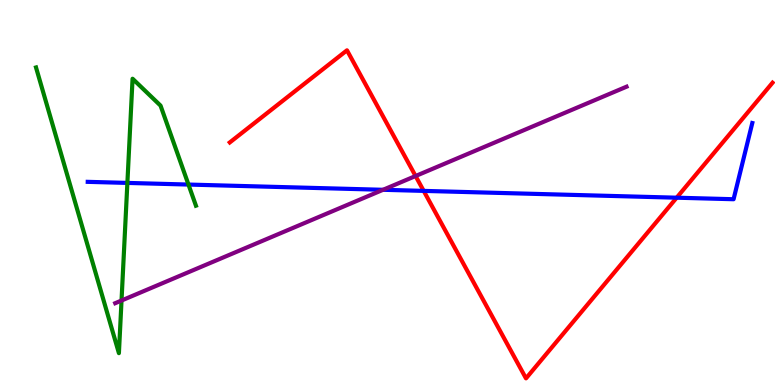[{'lines': ['blue', 'red'], 'intersections': [{'x': 5.47, 'y': 5.04}, {'x': 8.73, 'y': 4.87}]}, {'lines': ['green', 'red'], 'intersections': []}, {'lines': ['purple', 'red'], 'intersections': [{'x': 5.36, 'y': 5.43}]}, {'lines': ['blue', 'green'], 'intersections': [{'x': 1.64, 'y': 5.25}, {'x': 2.43, 'y': 5.21}]}, {'lines': ['blue', 'purple'], 'intersections': [{'x': 4.94, 'y': 5.07}]}, {'lines': ['green', 'purple'], 'intersections': [{'x': 1.57, 'y': 2.19}]}]